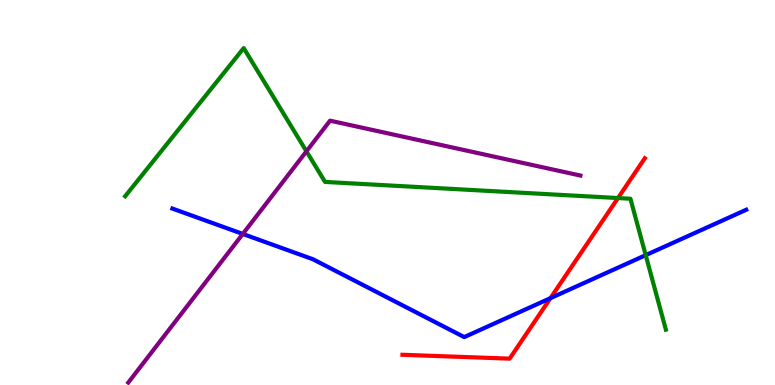[{'lines': ['blue', 'red'], 'intersections': [{'x': 7.1, 'y': 2.26}]}, {'lines': ['green', 'red'], 'intersections': [{'x': 7.97, 'y': 4.86}]}, {'lines': ['purple', 'red'], 'intersections': []}, {'lines': ['blue', 'green'], 'intersections': [{'x': 8.33, 'y': 3.37}]}, {'lines': ['blue', 'purple'], 'intersections': [{'x': 3.13, 'y': 3.92}]}, {'lines': ['green', 'purple'], 'intersections': [{'x': 3.95, 'y': 6.07}]}]